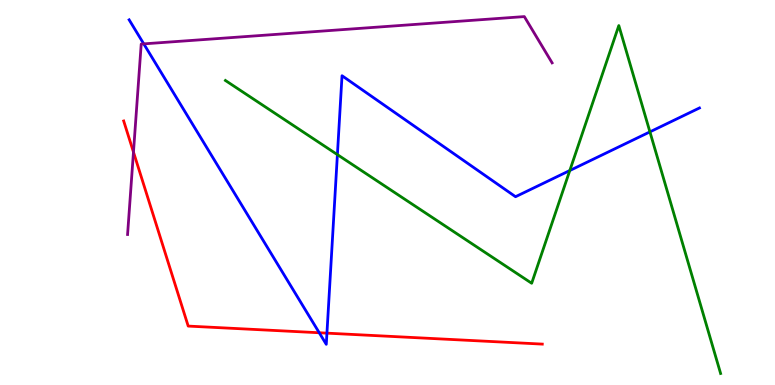[{'lines': ['blue', 'red'], 'intersections': [{'x': 4.12, 'y': 1.36}, {'x': 4.22, 'y': 1.35}]}, {'lines': ['green', 'red'], 'intersections': []}, {'lines': ['purple', 'red'], 'intersections': [{'x': 1.72, 'y': 6.05}]}, {'lines': ['blue', 'green'], 'intersections': [{'x': 4.35, 'y': 5.98}, {'x': 7.35, 'y': 5.57}, {'x': 8.39, 'y': 6.57}]}, {'lines': ['blue', 'purple'], 'intersections': [{'x': 1.85, 'y': 8.86}]}, {'lines': ['green', 'purple'], 'intersections': []}]